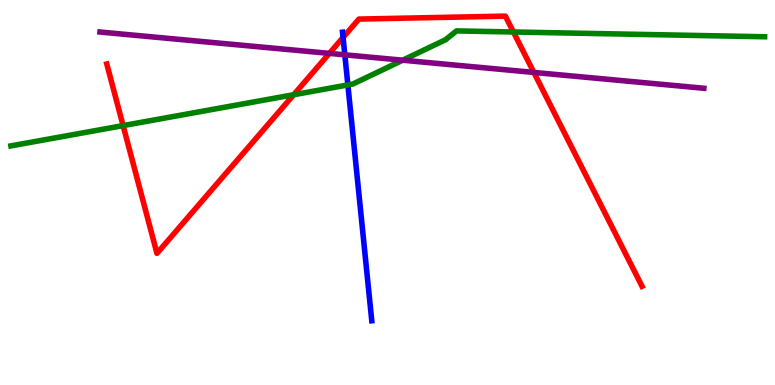[{'lines': ['blue', 'red'], 'intersections': [{'x': 4.43, 'y': 9.03}]}, {'lines': ['green', 'red'], 'intersections': [{'x': 1.59, 'y': 6.74}, {'x': 3.79, 'y': 7.54}, {'x': 6.62, 'y': 9.17}]}, {'lines': ['purple', 'red'], 'intersections': [{'x': 4.25, 'y': 8.61}, {'x': 6.89, 'y': 8.12}]}, {'lines': ['blue', 'green'], 'intersections': [{'x': 4.49, 'y': 7.79}]}, {'lines': ['blue', 'purple'], 'intersections': [{'x': 4.45, 'y': 8.58}]}, {'lines': ['green', 'purple'], 'intersections': [{'x': 5.2, 'y': 8.44}]}]